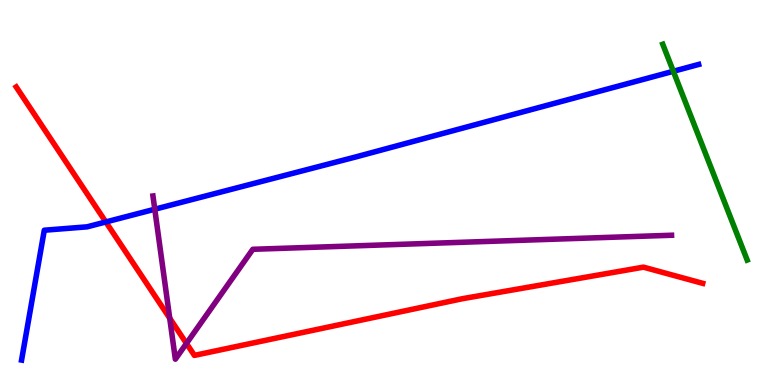[{'lines': ['blue', 'red'], 'intersections': [{'x': 1.37, 'y': 4.23}]}, {'lines': ['green', 'red'], 'intersections': []}, {'lines': ['purple', 'red'], 'intersections': [{'x': 2.19, 'y': 1.73}, {'x': 2.41, 'y': 1.08}]}, {'lines': ['blue', 'green'], 'intersections': [{'x': 8.69, 'y': 8.15}]}, {'lines': ['blue', 'purple'], 'intersections': [{'x': 2.0, 'y': 4.57}]}, {'lines': ['green', 'purple'], 'intersections': []}]